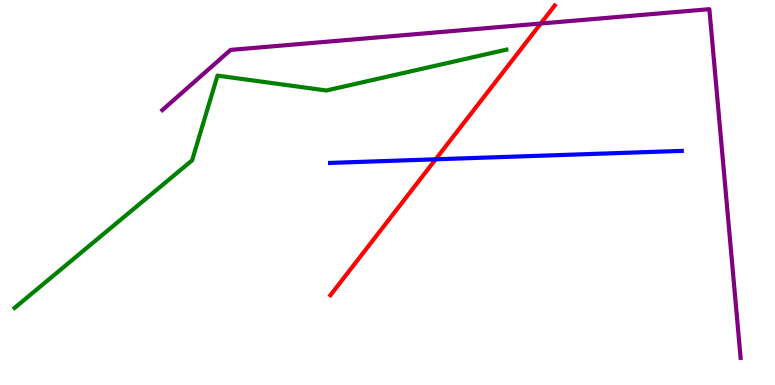[{'lines': ['blue', 'red'], 'intersections': [{'x': 5.62, 'y': 5.86}]}, {'lines': ['green', 'red'], 'intersections': []}, {'lines': ['purple', 'red'], 'intersections': [{'x': 6.98, 'y': 9.39}]}, {'lines': ['blue', 'green'], 'intersections': []}, {'lines': ['blue', 'purple'], 'intersections': []}, {'lines': ['green', 'purple'], 'intersections': []}]